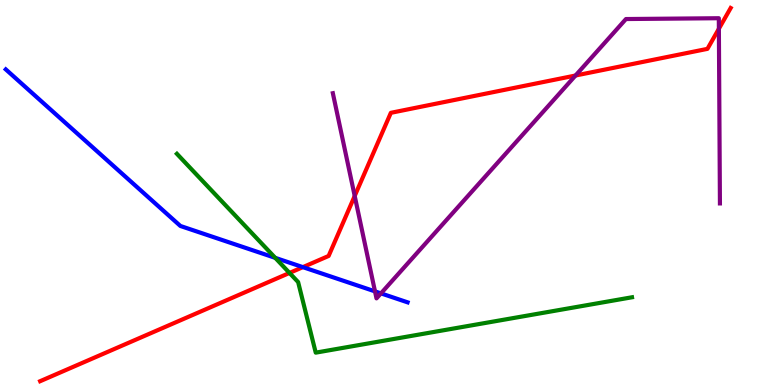[{'lines': ['blue', 'red'], 'intersections': [{'x': 3.91, 'y': 3.06}]}, {'lines': ['green', 'red'], 'intersections': [{'x': 3.74, 'y': 2.91}]}, {'lines': ['purple', 'red'], 'intersections': [{'x': 4.58, 'y': 4.91}, {'x': 7.43, 'y': 8.04}, {'x': 9.28, 'y': 9.25}]}, {'lines': ['blue', 'green'], 'intersections': [{'x': 3.55, 'y': 3.3}]}, {'lines': ['blue', 'purple'], 'intersections': [{'x': 4.84, 'y': 2.43}, {'x': 4.92, 'y': 2.38}]}, {'lines': ['green', 'purple'], 'intersections': []}]